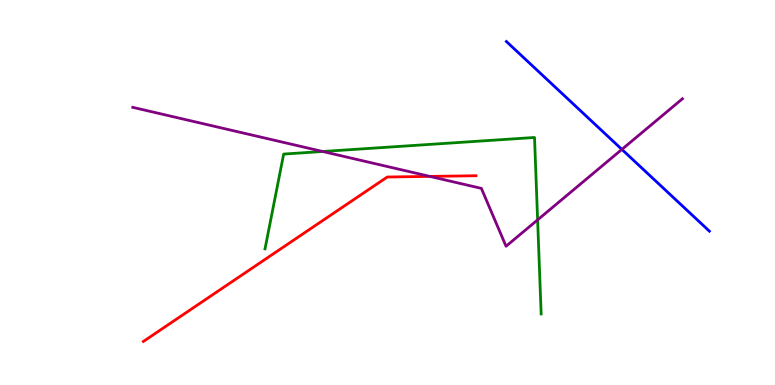[{'lines': ['blue', 'red'], 'intersections': []}, {'lines': ['green', 'red'], 'intersections': []}, {'lines': ['purple', 'red'], 'intersections': [{'x': 5.55, 'y': 5.42}]}, {'lines': ['blue', 'green'], 'intersections': []}, {'lines': ['blue', 'purple'], 'intersections': [{'x': 8.02, 'y': 6.12}]}, {'lines': ['green', 'purple'], 'intersections': [{'x': 4.16, 'y': 6.07}, {'x': 6.94, 'y': 4.29}]}]